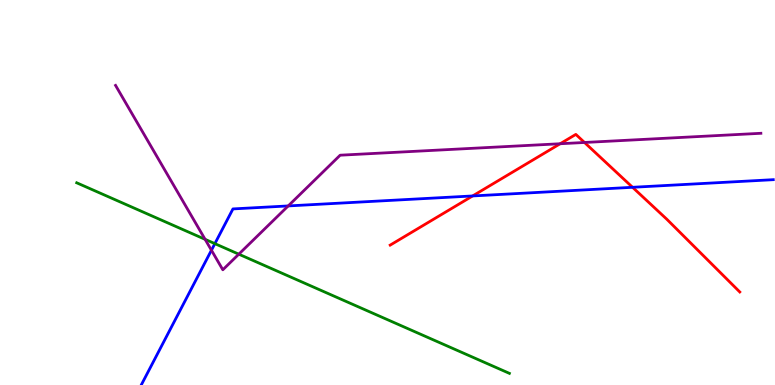[{'lines': ['blue', 'red'], 'intersections': [{'x': 6.1, 'y': 4.91}, {'x': 8.16, 'y': 5.14}]}, {'lines': ['green', 'red'], 'intersections': []}, {'lines': ['purple', 'red'], 'intersections': [{'x': 7.23, 'y': 6.27}, {'x': 7.54, 'y': 6.3}]}, {'lines': ['blue', 'green'], 'intersections': [{'x': 2.77, 'y': 3.67}]}, {'lines': ['blue', 'purple'], 'intersections': [{'x': 2.73, 'y': 3.5}, {'x': 3.72, 'y': 4.65}]}, {'lines': ['green', 'purple'], 'intersections': [{'x': 2.65, 'y': 3.78}, {'x': 3.08, 'y': 3.4}]}]